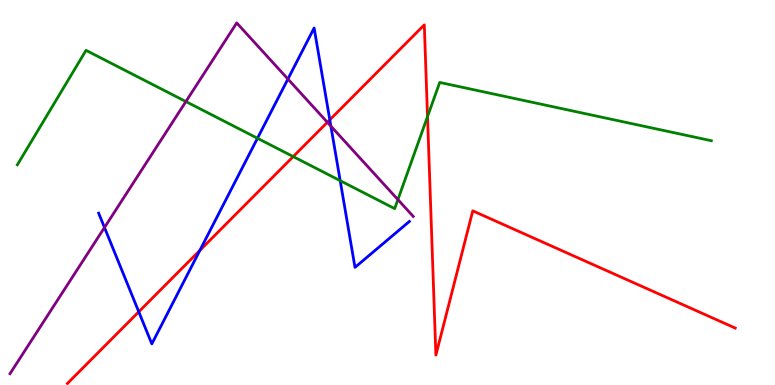[{'lines': ['blue', 'red'], 'intersections': [{'x': 1.79, 'y': 1.9}, {'x': 2.58, 'y': 3.5}, {'x': 4.26, 'y': 6.89}]}, {'lines': ['green', 'red'], 'intersections': [{'x': 3.78, 'y': 5.93}, {'x': 5.52, 'y': 6.97}]}, {'lines': ['purple', 'red'], 'intersections': [{'x': 4.22, 'y': 6.82}]}, {'lines': ['blue', 'green'], 'intersections': [{'x': 3.32, 'y': 6.41}, {'x': 4.39, 'y': 5.31}]}, {'lines': ['blue', 'purple'], 'intersections': [{'x': 1.35, 'y': 4.09}, {'x': 3.71, 'y': 7.95}, {'x': 4.27, 'y': 6.72}]}, {'lines': ['green', 'purple'], 'intersections': [{'x': 2.4, 'y': 7.36}, {'x': 5.13, 'y': 4.82}]}]